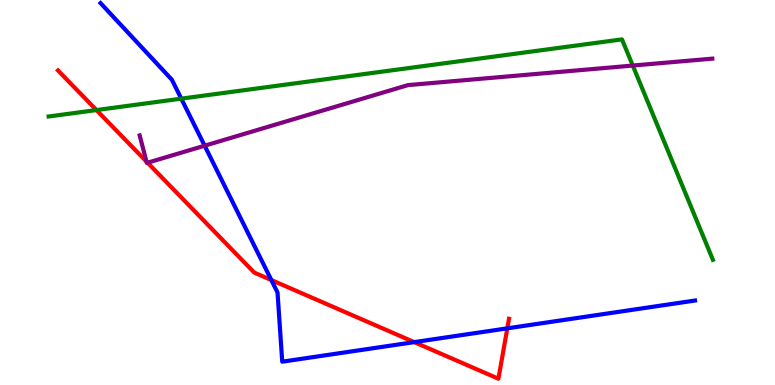[{'lines': ['blue', 'red'], 'intersections': [{'x': 3.5, 'y': 2.73}, {'x': 5.35, 'y': 1.11}, {'x': 6.55, 'y': 1.47}]}, {'lines': ['green', 'red'], 'intersections': [{'x': 1.24, 'y': 7.14}]}, {'lines': ['purple', 'red'], 'intersections': [{'x': 1.89, 'y': 5.8}, {'x': 1.9, 'y': 5.77}]}, {'lines': ['blue', 'green'], 'intersections': [{'x': 2.34, 'y': 7.44}]}, {'lines': ['blue', 'purple'], 'intersections': [{'x': 2.64, 'y': 6.22}]}, {'lines': ['green', 'purple'], 'intersections': [{'x': 8.16, 'y': 8.3}]}]